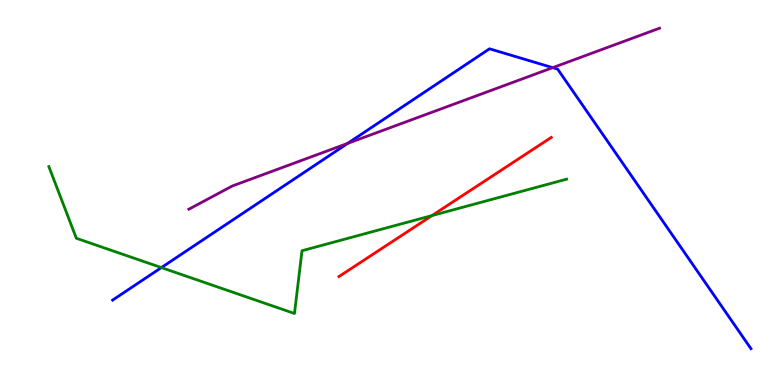[{'lines': ['blue', 'red'], 'intersections': []}, {'lines': ['green', 'red'], 'intersections': [{'x': 5.57, 'y': 4.4}]}, {'lines': ['purple', 'red'], 'intersections': []}, {'lines': ['blue', 'green'], 'intersections': [{'x': 2.08, 'y': 3.05}]}, {'lines': ['blue', 'purple'], 'intersections': [{'x': 4.49, 'y': 6.28}, {'x': 7.13, 'y': 8.24}]}, {'lines': ['green', 'purple'], 'intersections': []}]